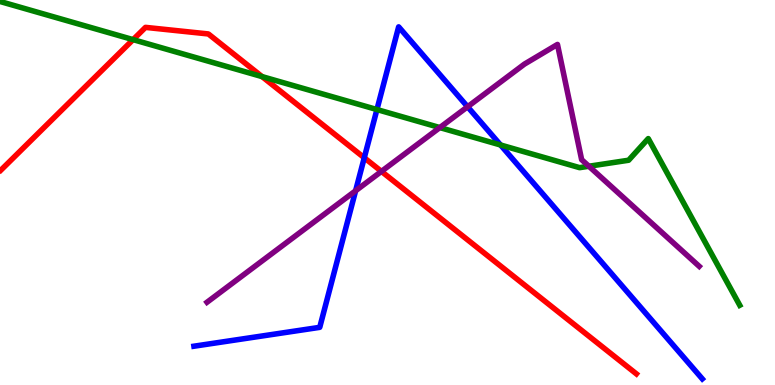[{'lines': ['blue', 'red'], 'intersections': [{'x': 4.7, 'y': 5.9}]}, {'lines': ['green', 'red'], 'intersections': [{'x': 1.72, 'y': 8.97}, {'x': 3.38, 'y': 8.01}]}, {'lines': ['purple', 'red'], 'intersections': [{'x': 4.92, 'y': 5.55}]}, {'lines': ['blue', 'green'], 'intersections': [{'x': 4.86, 'y': 7.15}, {'x': 6.46, 'y': 6.23}]}, {'lines': ['blue', 'purple'], 'intersections': [{'x': 4.59, 'y': 5.04}, {'x': 6.03, 'y': 7.23}]}, {'lines': ['green', 'purple'], 'intersections': [{'x': 5.68, 'y': 6.69}, {'x': 7.6, 'y': 5.68}]}]